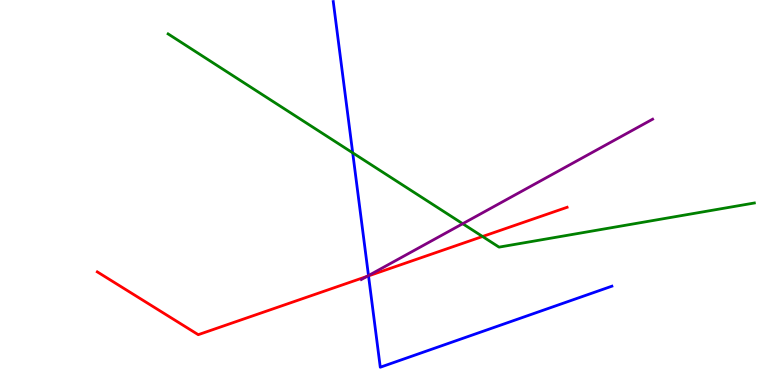[{'lines': ['blue', 'red'], 'intersections': [{'x': 4.76, 'y': 2.83}]}, {'lines': ['green', 'red'], 'intersections': [{'x': 6.23, 'y': 3.86}]}, {'lines': ['purple', 'red'], 'intersections': [{'x': 4.73, 'y': 2.82}]}, {'lines': ['blue', 'green'], 'intersections': [{'x': 4.55, 'y': 6.03}]}, {'lines': ['blue', 'purple'], 'intersections': [{'x': 4.75, 'y': 2.84}]}, {'lines': ['green', 'purple'], 'intersections': [{'x': 5.97, 'y': 4.19}]}]